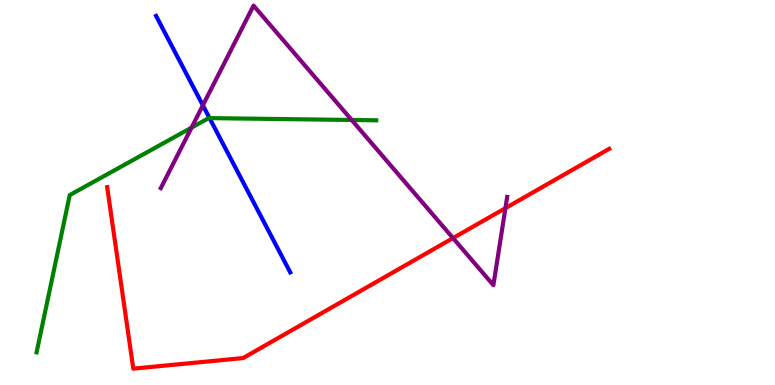[{'lines': ['blue', 'red'], 'intersections': []}, {'lines': ['green', 'red'], 'intersections': []}, {'lines': ['purple', 'red'], 'intersections': [{'x': 5.85, 'y': 3.82}, {'x': 6.52, 'y': 4.59}]}, {'lines': ['blue', 'green'], 'intersections': [{'x': 2.7, 'y': 6.93}]}, {'lines': ['blue', 'purple'], 'intersections': [{'x': 2.62, 'y': 7.26}]}, {'lines': ['green', 'purple'], 'intersections': [{'x': 2.47, 'y': 6.68}, {'x': 4.54, 'y': 6.88}]}]